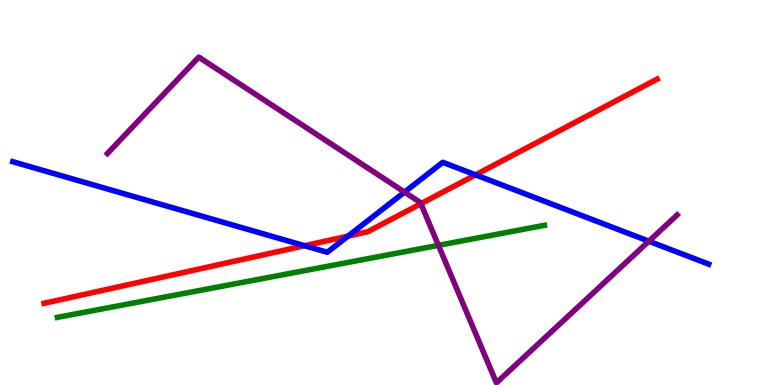[{'lines': ['blue', 'red'], 'intersections': [{'x': 3.93, 'y': 3.62}, {'x': 4.49, 'y': 3.87}, {'x': 6.14, 'y': 5.46}]}, {'lines': ['green', 'red'], 'intersections': []}, {'lines': ['purple', 'red'], 'intersections': [{'x': 5.43, 'y': 4.71}]}, {'lines': ['blue', 'green'], 'intersections': []}, {'lines': ['blue', 'purple'], 'intersections': [{'x': 5.22, 'y': 5.01}, {'x': 8.37, 'y': 3.73}]}, {'lines': ['green', 'purple'], 'intersections': [{'x': 5.66, 'y': 3.63}]}]